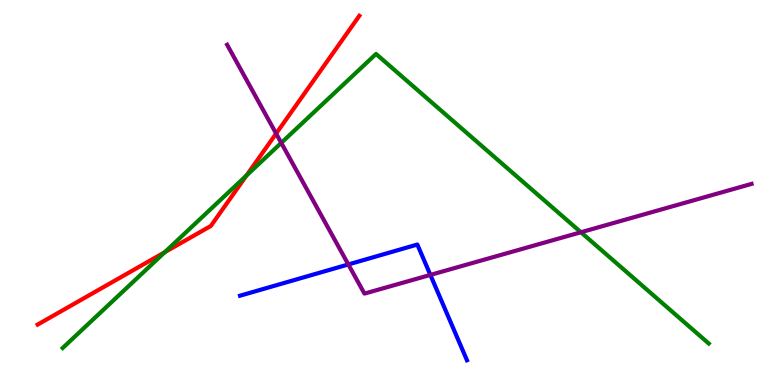[{'lines': ['blue', 'red'], 'intersections': []}, {'lines': ['green', 'red'], 'intersections': [{'x': 2.13, 'y': 3.45}, {'x': 3.18, 'y': 5.44}]}, {'lines': ['purple', 'red'], 'intersections': [{'x': 3.56, 'y': 6.53}]}, {'lines': ['blue', 'green'], 'intersections': []}, {'lines': ['blue', 'purple'], 'intersections': [{'x': 4.49, 'y': 3.13}, {'x': 5.55, 'y': 2.86}]}, {'lines': ['green', 'purple'], 'intersections': [{'x': 3.63, 'y': 6.29}, {'x': 7.5, 'y': 3.97}]}]